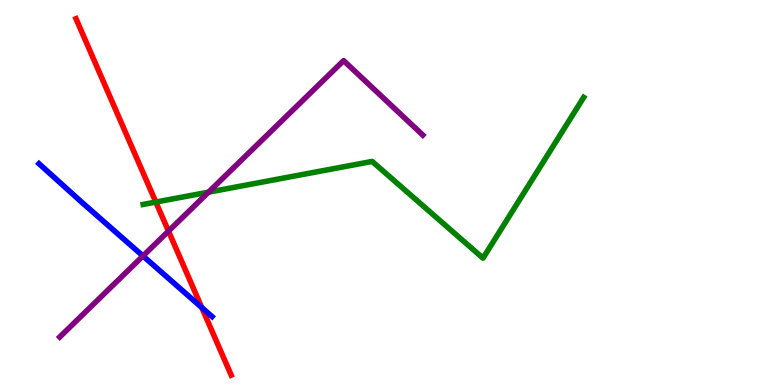[{'lines': ['blue', 'red'], 'intersections': [{'x': 2.6, 'y': 2.01}]}, {'lines': ['green', 'red'], 'intersections': [{'x': 2.01, 'y': 4.75}]}, {'lines': ['purple', 'red'], 'intersections': [{'x': 2.17, 'y': 4.0}]}, {'lines': ['blue', 'green'], 'intersections': []}, {'lines': ['blue', 'purple'], 'intersections': [{'x': 1.84, 'y': 3.35}]}, {'lines': ['green', 'purple'], 'intersections': [{'x': 2.69, 'y': 5.01}]}]